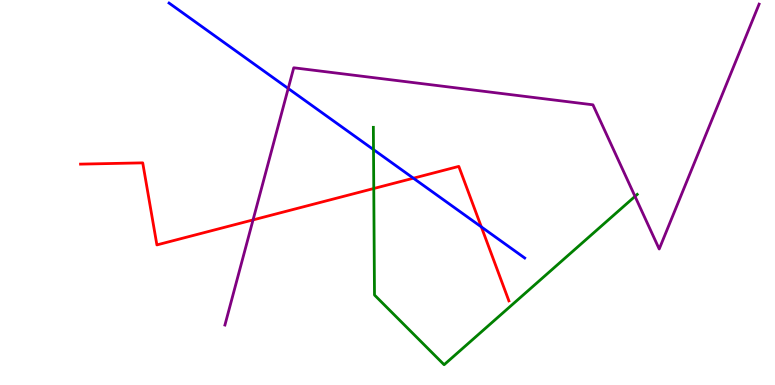[{'lines': ['blue', 'red'], 'intersections': [{'x': 5.33, 'y': 5.37}, {'x': 6.21, 'y': 4.11}]}, {'lines': ['green', 'red'], 'intersections': [{'x': 4.82, 'y': 5.1}]}, {'lines': ['purple', 'red'], 'intersections': [{'x': 3.27, 'y': 4.29}]}, {'lines': ['blue', 'green'], 'intersections': [{'x': 4.82, 'y': 6.11}]}, {'lines': ['blue', 'purple'], 'intersections': [{'x': 3.72, 'y': 7.7}]}, {'lines': ['green', 'purple'], 'intersections': [{'x': 8.19, 'y': 4.9}]}]